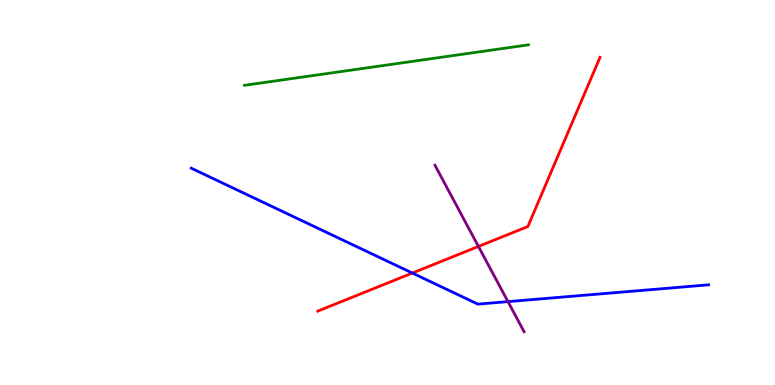[{'lines': ['blue', 'red'], 'intersections': [{'x': 5.32, 'y': 2.91}]}, {'lines': ['green', 'red'], 'intersections': []}, {'lines': ['purple', 'red'], 'intersections': [{'x': 6.17, 'y': 3.6}]}, {'lines': ['blue', 'green'], 'intersections': []}, {'lines': ['blue', 'purple'], 'intersections': [{'x': 6.55, 'y': 2.17}]}, {'lines': ['green', 'purple'], 'intersections': []}]